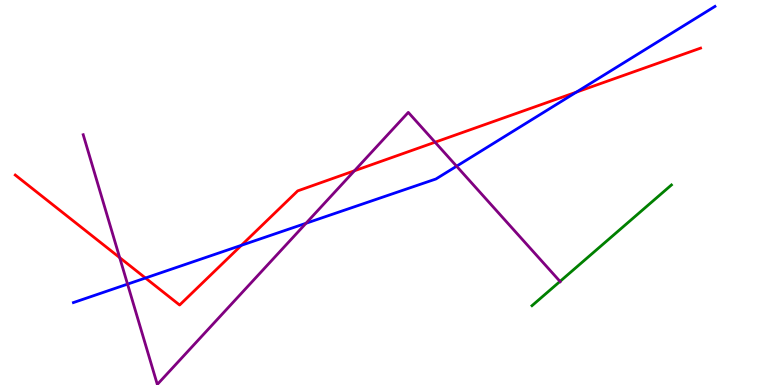[{'lines': ['blue', 'red'], 'intersections': [{'x': 1.88, 'y': 2.78}, {'x': 3.11, 'y': 3.63}, {'x': 7.44, 'y': 7.61}]}, {'lines': ['green', 'red'], 'intersections': []}, {'lines': ['purple', 'red'], 'intersections': [{'x': 1.54, 'y': 3.31}, {'x': 4.57, 'y': 5.56}, {'x': 5.61, 'y': 6.31}]}, {'lines': ['blue', 'green'], 'intersections': []}, {'lines': ['blue', 'purple'], 'intersections': [{'x': 1.65, 'y': 2.62}, {'x': 3.95, 'y': 4.2}, {'x': 5.89, 'y': 5.68}]}, {'lines': ['green', 'purple'], 'intersections': [{'x': 7.23, 'y': 2.69}]}]